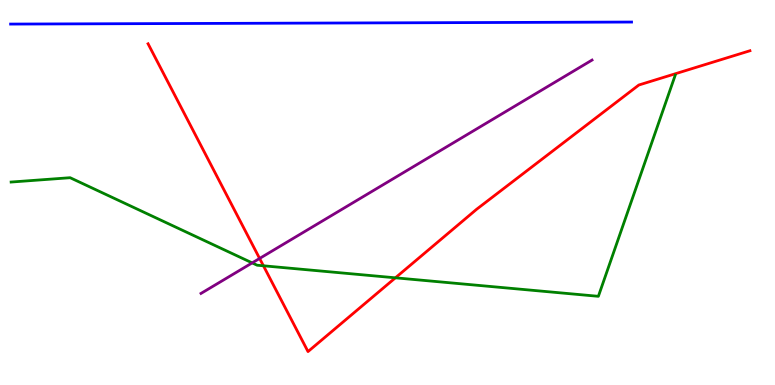[{'lines': ['blue', 'red'], 'intersections': []}, {'lines': ['green', 'red'], 'intersections': [{'x': 3.4, 'y': 3.1}, {'x': 5.1, 'y': 2.78}]}, {'lines': ['purple', 'red'], 'intersections': [{'x': 3.35, 'y': 3.29}]}, {'lines': ['blue', 'green'], 'intersections': []}, {'lines': ['blue', 'purple'], 'intersections': []}, {'lines': ['green', 'purple'], 'intersections': [{'x': 3.25, 'y': 3.17}]}]